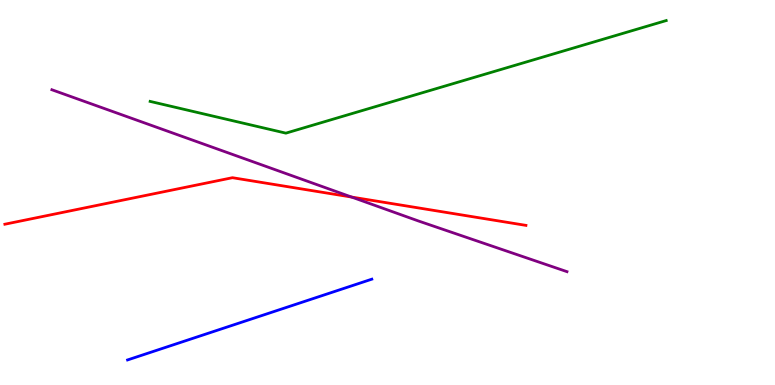[{'lines': ['blue', 'red'], 'intersections': []}, {'lines': ['green', 'red'], 'intersections': []}, {'lines': ['purple', 'red'], 'intersections': [{'x': 4.54, 'y': 4.88}]}, {'lines': ['blue', 'green'], 'intersections': []}, {'lines': ['blue', 'purple'], 'intersections': []}, {'lines': ['green', 'purple'], 'intersections': []}]